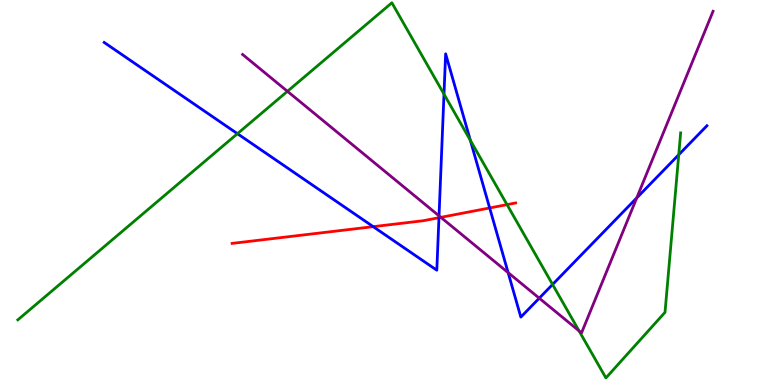[{'lines': ['blue', 'red'], 'intersections': [{'x': 4.82, 'y': 4.11}, {'x': 5.66, 'y': 4.35}, {'x': 6.32, 'y': 4.6}]}, {'lines': ['green', 'red'], 'intersections': [{'x': 6.54, 'y': 4.69}]}, {'lines': ['purple', 'red'], 'intersections': [{'x': 5.69, 'y': 4.35}]}, {'lines': ['blue', 'green'], 'intersections': [{'x': 3.06, 'y': 6.53}, {'x': 5.73, 'y': 7.55}, {'x': 6.07, 'y': 6.36}, {'x': 7.13, 'y': 2.61}, {'x': 8.76, 'y': 5.98}]}, {'lines': ['blue', 'purple'], 'intersections': [{'x': 5.66, 'y': 4.39}, {'x': 6.56, 'y': 2.92}, {'x': 6.96, 'y': 2.26}, {'x': 8.22, 'y': 4.86}]}, {'lines': ['green', 'purple'], 'intersections': [{'x': 3.71, 'y': 7.63}, {'x': 7.47, 'y': 1.41}]}]